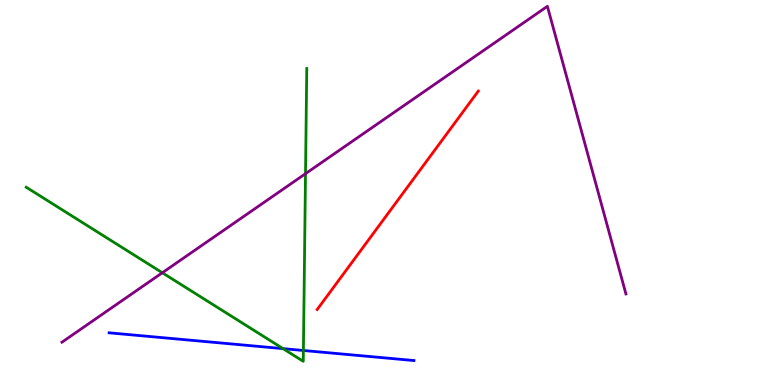[{'lines': ['blue', 'red'], 'intersections': []}, {'lines': ['green', 'red'], 'intersections': []}, {'lines': ['purple', 'red'], 'intersections': []}, {'lines': ['blue', 'green'], 'intersections': [{'x': 3.65, 'y': 0.945}, {'x': 3.91, 'y': 0.896}]}, {'lines': ['blue', 'purple'], 'intersections': []}, {'lines': ['green', 'purple'], 'intersections': [{'x': 2.09, 'y': 2.92}, {'x': 3.94, 'y': 5.49}]}]